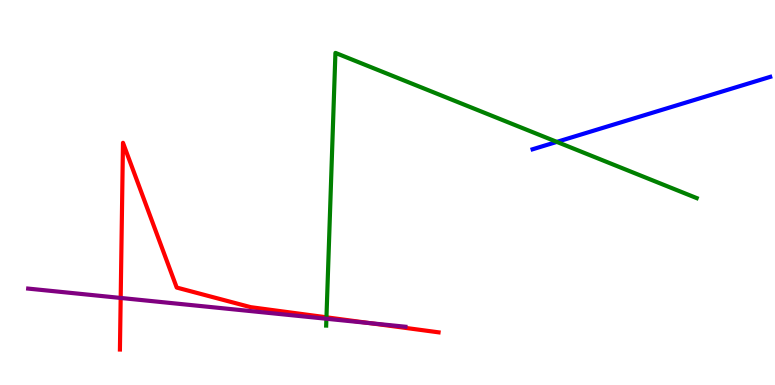[{'lines': ['blue', 'red'], 'intersections': []}, {'lines': ['green', 'red'], 'intersections': [{'x': 4.21, 'y': 1.76}]}, {'lines': ['purple', 'red'], 'intersections': [{'x': 1.56, 'y': 2.26}, {'x': 4.78, 'y': 1.61}]}, {'lines': ['blue', 'green'], 'intersections': [{'x': 7.19, 'y': 6.31}]}, {'lines': ['blue', 'purple'], 'intersections': []}, {'lines': ['green', 'purple'], 'intersections': [{'x': 4.21, 'y': 1.72}]}]